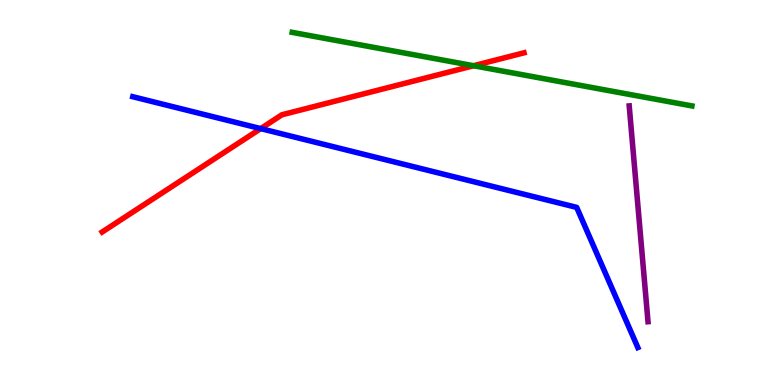[{'lines': ['blue', 'red'], 'intersections': [{'x': 3.36, 'y': 6.66}]}, {'lines': ['green', 'red'], 'intersections': [{'x': 6.11, 'y': 8.29}]}, {'lines': ['purple', 'red'], 'intersections': []}, {'lines': ['blue', 'green'], 'intersections': []}, {'lines': ['blue', 'purple'], 'intersections': []}, {'lines': ['green', 'purple'], 'intersections': []}]